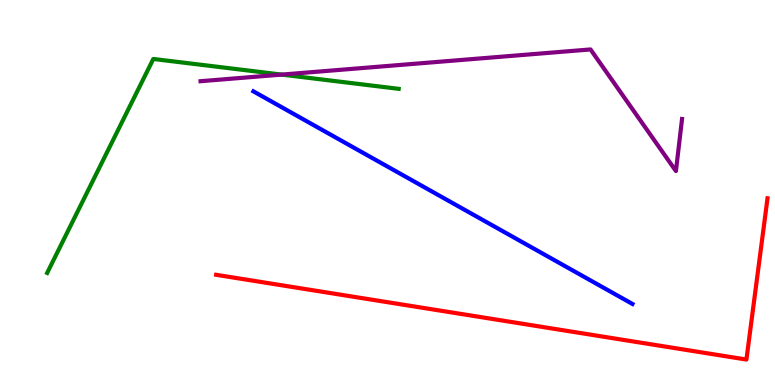[{'lines': ['blue', 'red'], 'intersections': []}, {'lines': ['green', 'red'], 'intersections': []}, {'lines': ['purple', 'red'], 'intersections': []}, {'lines': ['blue', 'green'], 'intersections': []}, {'lines': ['blue', 'purple'], 'intersections': []}, {'lines': ['green', 'purple'], 'intersections': [{'x': 3.64, 'y': 8.06}]}]